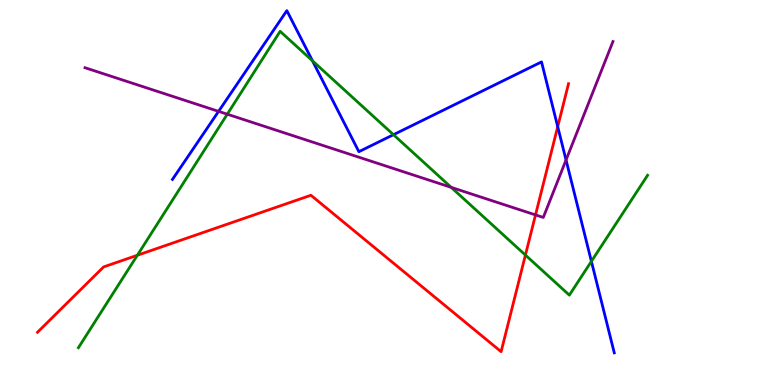[{'lines': ['blue', 'red'], 'intersections': [{'x': 7.2, 'y': 6.71}]}, {'lines': ['green', 'red'], 'intersections': [{'x': 1.77, 'y': 3.37}, {'x': 6.78, 'y': 3.37}]}, {'lines': ['purple', 'red'], 'intersections': [{'x': 6.91, 'y': 4.42}]}, {'lines': ['blue', 'green'], 'intersections': [{'x': 4.03, 'y': 8.42}, {'x': 5.08, 'y': 6.5}, {'x': 7.63, 'y': 3.21}]}, {'lines': ['blue', 'purple'], 'intersections': [{'x': 2.82, 'y': 7.11}, {'x': 7.3, 'y': 5.84}]}, {'lines': ['green', 'purple'], 'intersections': [{'x': 2.93, 'y': 7.03}, {'x': 5.82, 'y': 5.13}]}]